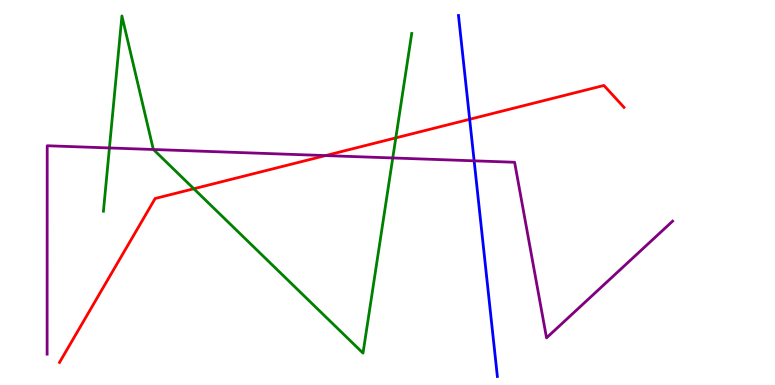[{'lines': ['blue', 'red'], 'intersections': [{'x': 6.06, 'y': 6.9}]}, {'lines': ['green', 'red'], 'intersections': [{'x': 2.5, 'y': 5.1}, {'x': 5.11, 'y': 6.42}]}, {'lines': ['purple', 'red'], 'intersections': [{'x': 4.2, 'y': 5.96}]}, {'lines': ['blue', 'green'], 'intersections': []}, {'lines': ['blue', 'purple'], 'intersections': [{'x': 6.12, 'y': 5.82}]}, {'lines': ['green', 'purple'], 'intersections': [{'x': 1.41, 'y': 6.16}, {'x': 1.98, 'y': 6.12}, {'x': 5.07, 'y': 5.9}]}]